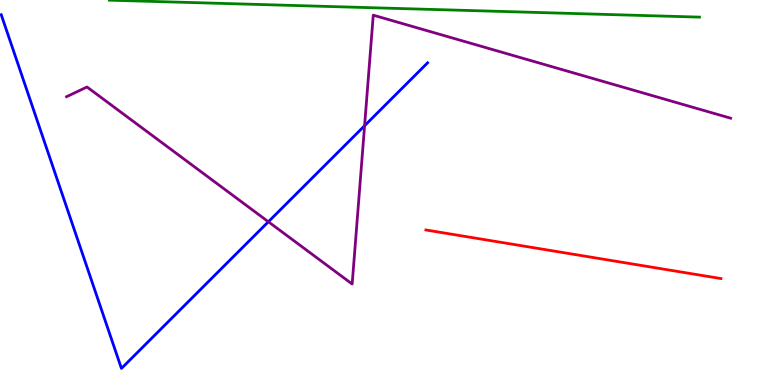[{'lines': ['blue', 'red'], 'intersections': []}, {'lines': ['green', 'red'], 'intersections': []}, {'lines': ['purple', 'red'], 'intersections': []}, {'lines': ['blue', 'green'], 'intersections': []}, {'lines': ['blue', 'purple'], 'intersections': [{'x': 3.46, 'y': 4.24}, {'x': 4.7, 'y': 6.73}]}, {'lines': ['green', 'purple'], 'intersections': []}]